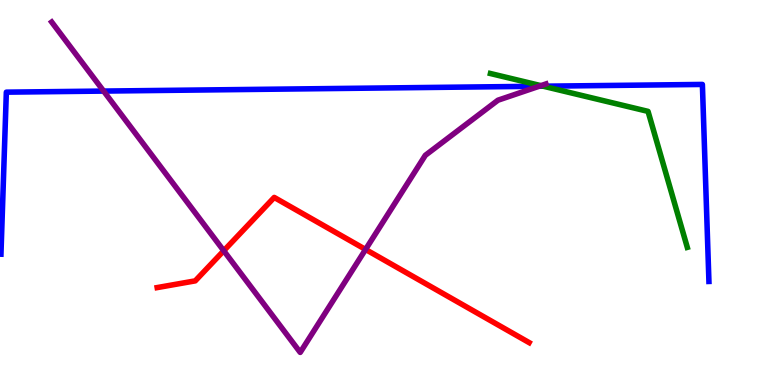[{'lines': ['blue', 'red'], 'intersections': []}, {'lines': ['green', 'red'], 'intersections': []}, {'lines': ['purple', 'red'], 'intersections': [{'x': 2.89, 'y': 3.49}, {'x': 4.72, 'y': 3.52}]}, {'lines': ['blue', 'green'], 'intersections': [{'x': 7.01, 'y': 7.76}]}, {'lines': ['blue', 'purple'], 'intersections': [{'x': 1.34, 'y': 7.63}, {'x': 6.96, 'y': 7.76}]}, {'lines': ['green', 'purple'], 'intersections': [{'x': 6.98, 'y': 7.78}]}]